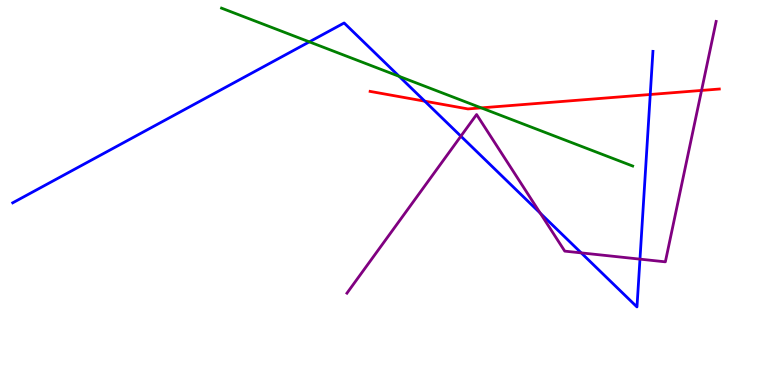[{'lines': ['blue', 'red'], 'intersections': [{'x': 5.48, 'y': 7.37}, {'x': 8.39, 'y': 7.55}]}, {'lines': ['green', 'red'], 'intersections': [{'x': 6.21, 'y': 7.2}]}, {'lines': ['purple', 'red'], 'intersections': [{'x': 9.05, 'y': 7.65}]}, {'lines': ['blue', 'green'], 'intersections': [{'x': 3.99, 'y': 8.91}, {'x': 5.15, 'y': 8.02}]}, {'lines': ['blue', 'purple'], 'intersections': [{'x': 5.95, 'y': 6.46}, {'x': 6.97, 'y': 4.46}, {'x': 7.5, 'y': 3.43}, {'x': 8.26, 'y': 3.27}]}, {'lines': ['green', 'purple'], 'intersections': []}]